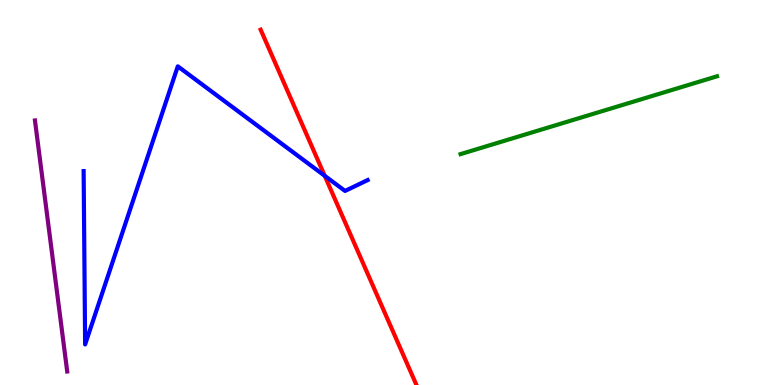[{'lines': ['blue', 'red'], 'intersections': [{'x': 4.19, 'y': 5.43}]}, {'lines': ['green', 'red'], 'intersections': []}, {'lines': ['purple', 'red'], 'intersections': []}, {'lines': ['blue', 'green'], 'intersections': []}, {'lines': ['blue', 'purple'], 'intersections': []}, {'lines': ['green', 'purple'], 'intersections': []}]